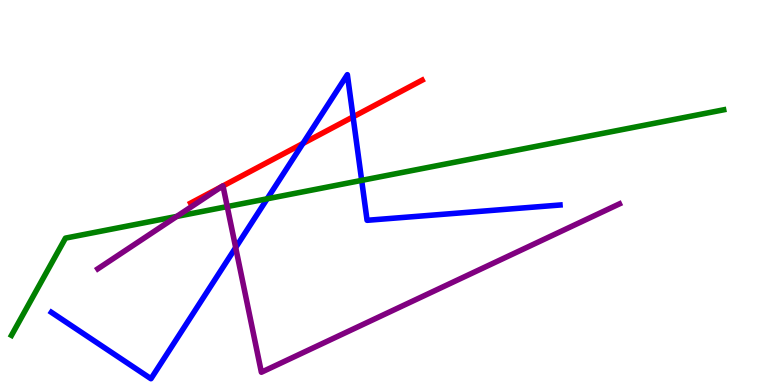[{'lines': ['blue', 'red'], 'intersections': [{'x': 3.91, 'y': 6.27}, {'x': 4.56, 'y': 6.96}]}, {'lines': ['green', 'red'], 'intersections': []}, {'lines': ['purple', 'red'], 'intersections': [{'x': 2.86, 'y': 5.15}, {'x': 2.88, 'y': 5.17}]}, {'lines': ['blue', 'green'], 'intersections': [{'x': 3.45, 'y': 4.84}, {'x': 4.67, 'y': 5.31}]}, {'lines': ['blue', 'purple'], 'intersections': [{'x': 3.04, 'y': 3.57}]}, {'lines': ['green', 'purple'], 'intersections': [{'x': 2.28, 'y': 4.38}, {'x': 2.93, 'y': 4.63}]}]